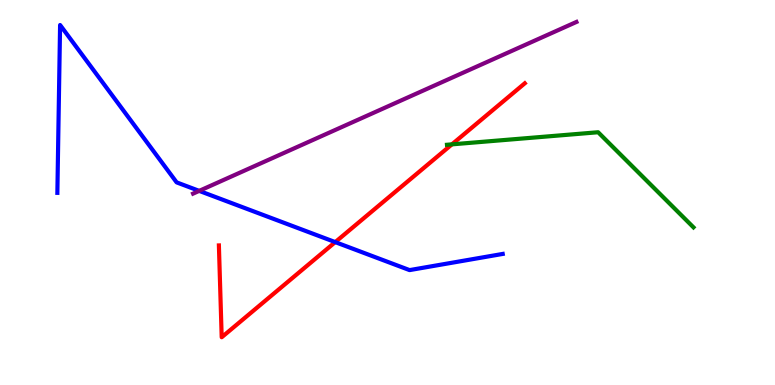[{'lines': ['blue', 'red'], 'intersections': [{'x': 4.33, 'y': 3.71}]}, {'lines': ['green', 'red'], 'intersections': [{'x': 5.83, 'y': 6.25}]}, {'lines': ['purple', 'red'], 'intersections': []}, {'lines': ['blue', 'green'], 'intersections': []}, {'lines': ['blue', 'purple'], 'intersections': [{'x': 2.57, 'y': 5.04}]}, {'lines': ['green', 'purple'], 'intersections': []}]